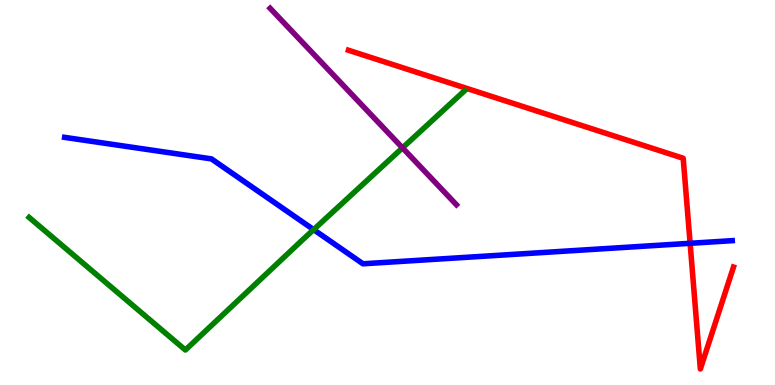[{'lines': ['blue', 'red'], 'intersections': [{'x': 8.9, 'y': 3.68}]}, {'lines': ['green', 'red'], 'intersections': []}, {'lines': ['purple', 'red'], 'intersections': []}, {'lines': ['blue', 'green'], 'intersections': [{'x': 4.05, 'y': 4.04}]}, {'lines': ['blue', 'purple'], 'intersections': []}, {'lines': ['green', 'purple'], 'intersections': [{'x': 5.19, 'y': 6.16}]}]